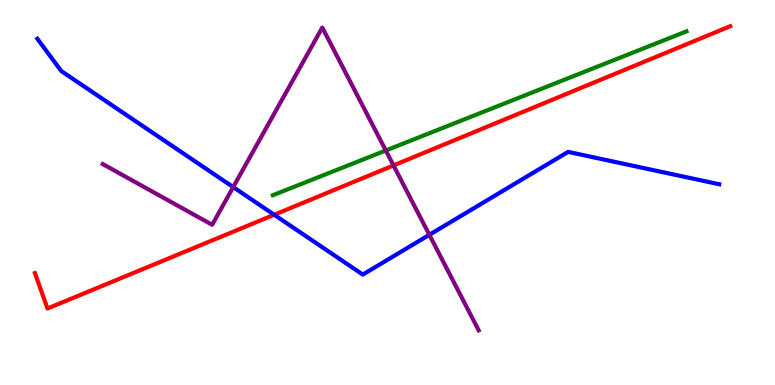[{'lines': ['blue', 'red'], 'intersections': [{'x': 3.54, 'y': 4.42}]}, {'lines': ['green', 'red'], 'intersections': []}, {'lines': ['purple', 'red'], 'intersections': [{'x': 5.08, 'y': 5.7}]}, {'lines': ['blue', 'green'], 'intersections': []}, {'lines': ['blue', 'purple'], 'intersections': [{'x': 3.01, 'y': 5.14}, {'x': 5.54, 'y': 3.9}]}, {'lines': ['green', 'purple'], 'intersections': [{'x': 4.98, 'y': 6.09}]}]